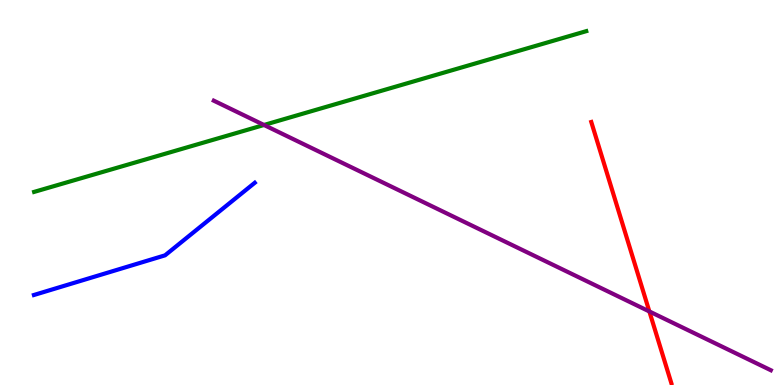[{'lines': ['blue', 'red'], 'intersections': []}, {'lines': ['green', 'red'], 'intersections': []}, {'lines': ['purple', 'red'], 'intersections': [{'x': 8.38, 'y': 1.91}]}, {'lines': ['blue', 'green'], 'intersections': []}, {'lines': ['blue', 'purple'], 'intersections': []}, {'lines': ['green', 'purple'], 'intersections': [{'x': 3.41, 'y': 6.75}]}]